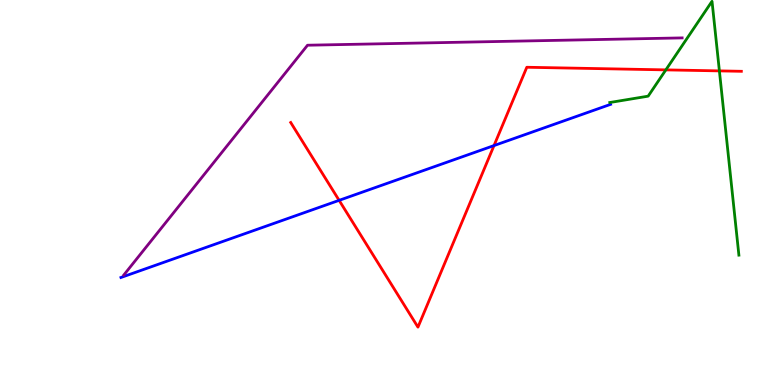[{'lines': ['blue', 'red'], 'intersections': [{'x': 4.38, 'y': 4.8}, {'x': 6.37, 'y': 6.22}]}, {'lines': ['green', 'red'], 'intersections': [{'x': 8.59, 'y': 8.18}, {'x': 9.28, 'y': 8.16}]}, {'lines': ['purple', 'red'], 'intersections': []}, {'lines': ['blue', 'green'], 'intersections': []}, {'lines': ['blue', 'purple'], 'intersections': []}, {'lines': ['green', 'purple'], 'intersections': []}]